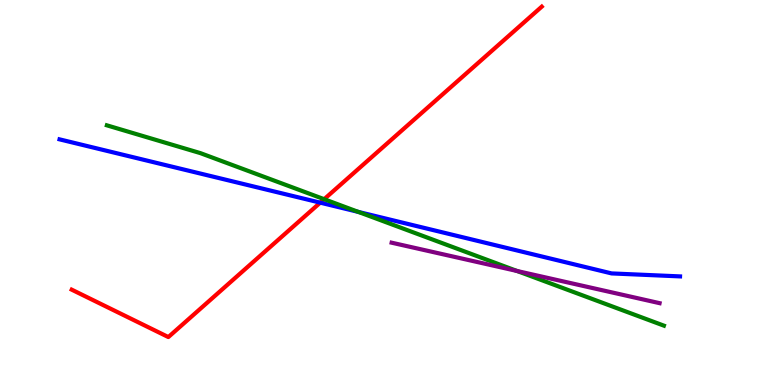[{'lines': ['blue', 'red'], 'intersections': [{'x': 4.13, 'y': 4.74}]}, {'lines': ['green', 'red'], 'intersections': [{'x': 4.18, 'y': 4.83}]}, {'lines': ['purple', 'red'], 'intersections': []}, {'lines': ['blue', 'green'], 'intersections': [{'x': 4.62, 'y': 4.5}]}, {'lines': ['blue', 'purple'], 'intersections': []}, {'lines': ['green', 'purple'], 'intersections': [{'x': 6.67, 'y': 2.96}]}]